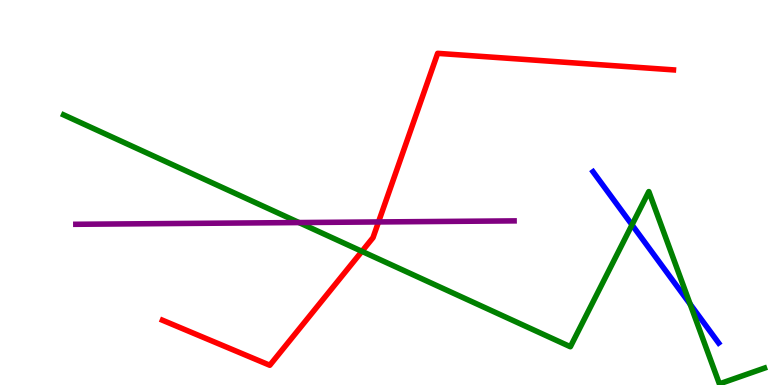[{'lines': ['blue', 'red'], 'intersections': []}, {'lines': ['green', 'red'], 'intersections': [{'x': 4.67, 'y': 3.47}]}, {'lines': ['purple', 'red'], 'intersections': [{'x': 4.88, 'y': 4.24}]}, {'lines': ['blue', 'green'], 'intersections': [{'x': 8.15, 'y': 4.16}, {'x': 8.91, 'y': 2.1}]}, {'lines': ['blue', 'purple'], 'intersections': []}, {'lines': ['green', 'purple'], 'intersections': [{'x': 3.86, 'y': 4.22}]}]